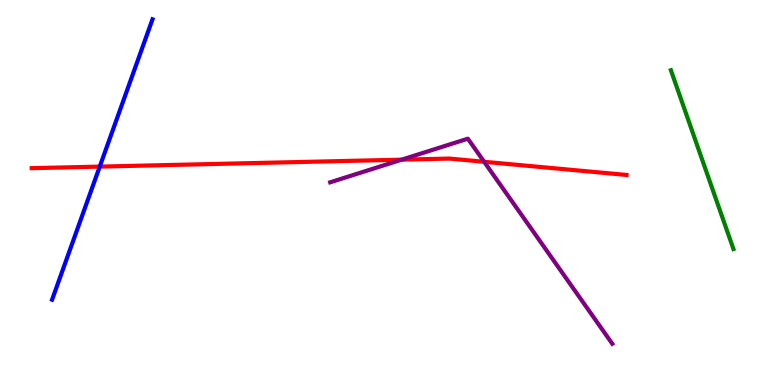[{'lines': ['blue', 'red'], 'intersections': [{'x': 1.29, 'y': 5.67}]}, {'lines': ['green', 'red'], 'intersections': []}, {'lines': ['purple', 'red'], 'intersections': [{'x': 5.18, 'y': 5.85}, {'x': 6.25, 'y': 5.8}]}, {'lines': ['blue', 'green'], 'intersections': []}, {'lines': ['blue', 'purple'], 'intersections': []}, {'lines': ['green', 'purple'], 'intersections': []}]